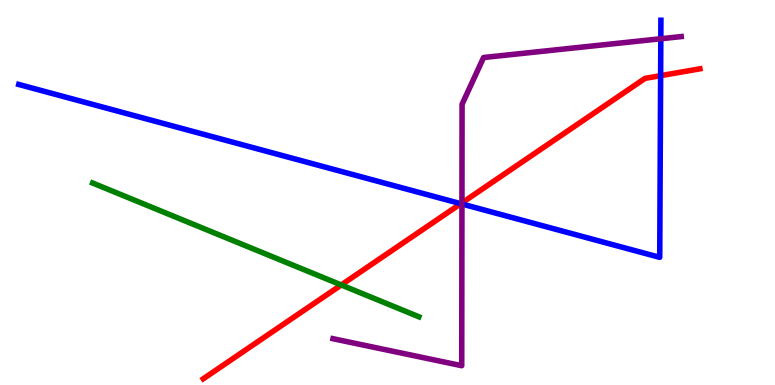[{'lines': ['blue', 'red'], 'intersections': [{'x': 5.95, 'y': 4.71}, {'x': 8.52, 'y': 8.03}]}, {'lines': ['green', 'red'], 'intersections': [{'x': 4.4, 'y': 2.6}]}, {'lines': ['purple', 'red'], 'intersections': [{'x': 5.96, 'y': 4.73}]}, {'lines': ['blue', 'green'], 'intersections': []}, {'lines': ['blue', 'purple'], 'intersections': [{'x': 5.96, 'y': 4.7}, {'x': 8.53, 'y': 8.99}]}, {'lines': ['green', 'purple'], 'intersections': []}]